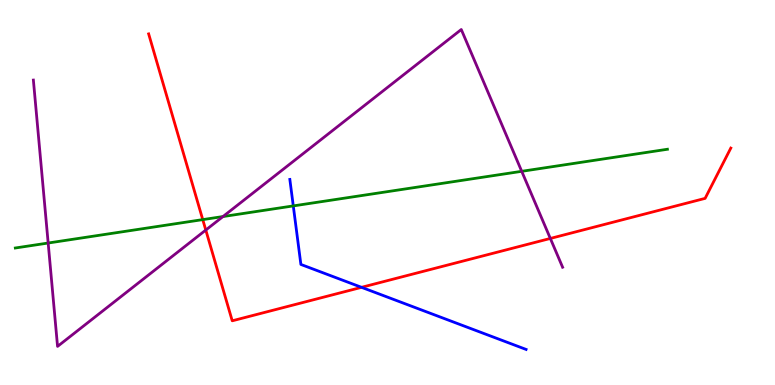[{'lines': ['blue', 'red'], 'intersections': [{'x': 4.66, 'y': 2.54}]}, {'lines': ['green', 'red'], 'intersections': [{'x': 2.62, 'y': 4.3}]}, {'lines': ['purple', 'red'], 'intersections': [{'x': 2.66, 'y': 4.02}, {'x': 7.1, 'y': 3.81}]}, {'lines': ['blue', 'green'], 'intersections': [{'x': 3.78, 'y': 4.65}]}, {'lines': ['blue', 'purple'], 'intersections': []}, {'lines': ['green', 'purple'], 'intersections': [{'x': 0.622, 'y': 3.69}, {'x': 2.88, 'y': 4.38}, {'x': 6.73, 'y': 5.55}]}]